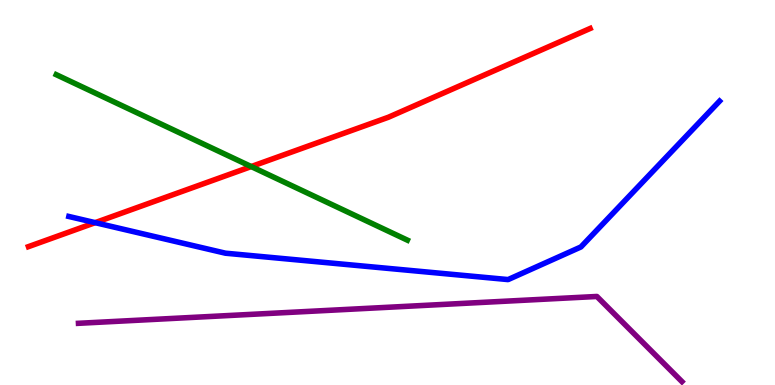[{'lines': ['blue', 'red'], 'intersections': [{'x': 1.23, 'y': 4.22}]}, {'lines': ['green', 'red'], 'intersections': [{'x': 3.24, 'y': 5.67}]}, {'lines': ['purple', 'red'], 'intersections': []}, {'lines': ['blue', 'green'], 'intersections': []}, {'lines': ['blue', 'purple'], 'intersections': []}, {'lines': ['green', 'purple'], 'intersections': []}]